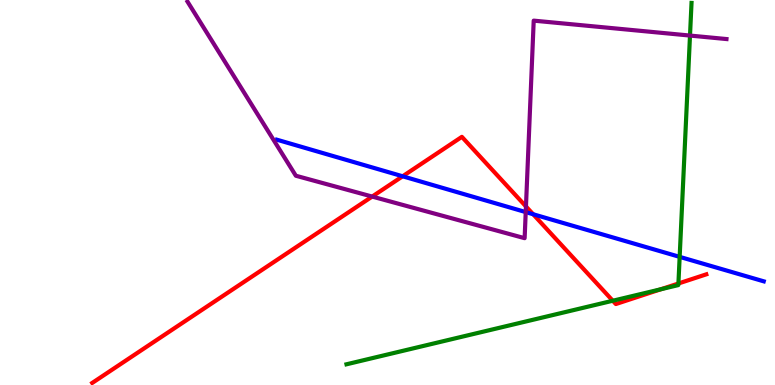[{'lines': ['blue', 'red'], 'intersections': [{'x': 5.2, 'y': 5.42}, {'x': 6.88, 'y': 4.44}]}, {'lines': ['green', 'red'], 'intersections': [{'x': 7.91, 'y': 2.19}, {'x': 8.53, 'y': 2.49}, {'x': 8.75, 'y': 2.64}]}, {'lines': ['purple', 'red'], 'intersections': [{'x': 4.8, 'y': 4.89}, {'x': 6.79, 'y': 4.64}]}, {'lines': ['blue', 'green'], 'intersections': [{'x': 8.77, 'y': 3.33}]}, {'lines': ['blue', 'purple'], 'intersections': [{'x': 6.78, 'y': 4.49}]}, {'lines': ['green', 'purple'], 'intersections': [{'x': 8.9, 'y': 9.08}]}]